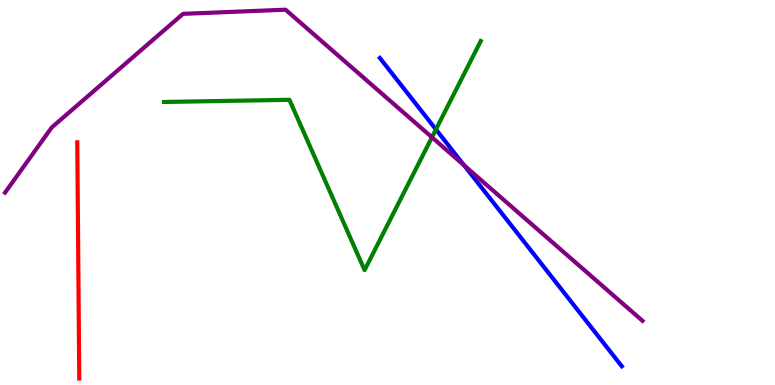[{'lines': ['blue', 'red'], 'intersections': []}, {'lines': ['green', 'red'], 'intersections': []}, {'lines': ['purple', 'red'], 'intersections': []}, {'lines': ['blue', 'green'], 'intersections': [{'x': 5.62, 'y': 6.64}]}, {'lines': ['blue', 'purple'], 'intersections': [{'x': 5.99, 'y': 5.71}]}, {'lines': ['green', 'purple'], 'intersections': [{'x': 5.57, 'y': 6.43}]}]